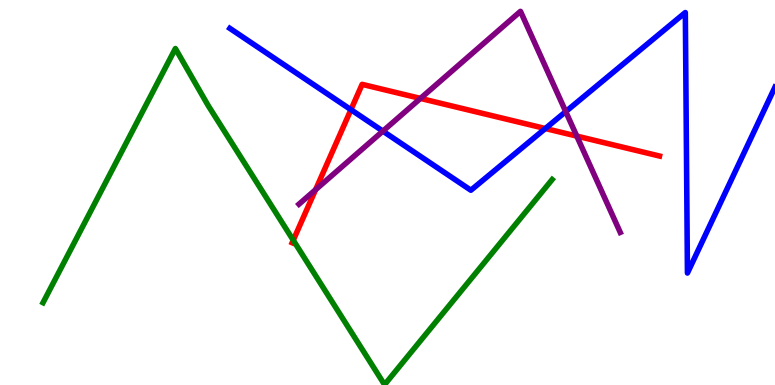[{'lines': ['blue', 'red'], 'intersections': [{'x': 4.53, 'y': 7.15}, {'x': 7.04, 'y': 6.66}]}, {'lines': ['green', 'red'], 'intersections': [{'x': 3.78, 'y': 3.76}]}, {'lines': ['purple', 'red'], 'intersections': [{'x': 4.07, 'y': 5.07}, {'x': 5.43, 'y': 7.44}, {'x': 7.44, 'y': 6.46}]}, {'lines': ['blue', 'green'], 'intersections': []}, {'lines': ['blue', 'purple'], 'intersections': [{'x': 4.94, 'y': 6.59}, {'x': 7.3, 'y': 7.1}]}, {'lines': ['green', 'purple'], 'intersections': []}]